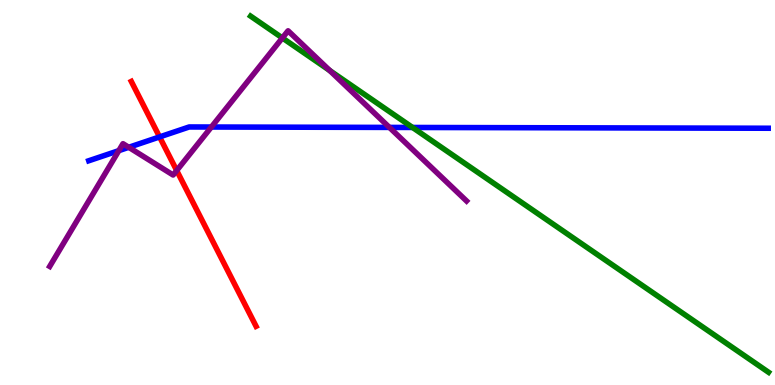[{'lines': ['blue', 'red'], 'intersections': [{'x': 2.06, 'y': 6.44}]}, {'lines': ['green', 'red'], 'intersections': []}, {'lines': ['purple', 'red'], 'intersections': [{'x': 2.28, 'y': 5.57}]}, {'lines': ['blue', 'green'], 'intersections': [{'x': 5.32, 'y': 6.69}]}, {'lines': ['blue', 'purple'], 'intersections': [{'x': 1.53, 'y': 6.09}, {'x': 1.66, 'y': 6.17}, {'x': 2.73, 'y': 6.7}, {'x': 5.02, 'y': 6.69}]}, {'lines': ['green', 'purple'], 'intersections': [{'x': 3.64, 'y': 9.01}, {'x': 4.26, 'y': 8.17}]}]